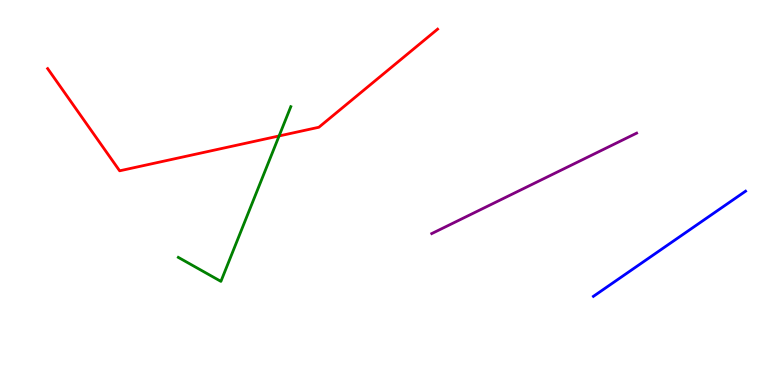[{'lines': ['blue', 'red'], 'intersections': []}, {'lines': ['green', 'red'], 'intersections': [{'x': 3.6, 'y': 6.47}]}, {'lines': ['purple', 'red'], 'intersections': []}, {'lines': ['blue', 'green'], 'intersections': []}, {'lines': ['blue', 'purple'], 'intersections': []}, {'lines': ['green', 'purple'], 'intersections': []}]